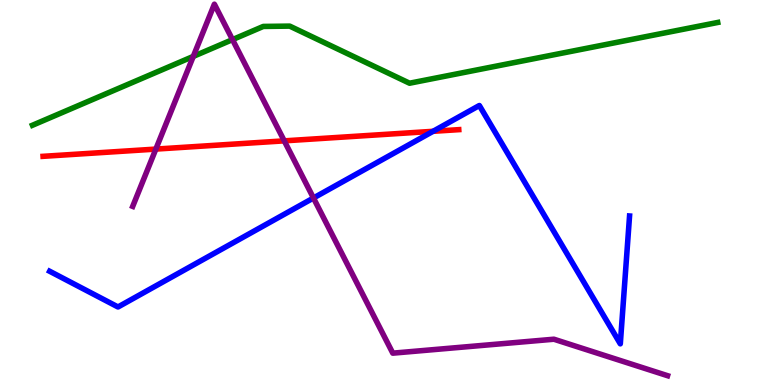[{'lines': ['blue', 'red'], 'intersections': [{'x': 5.59, 'y': 6.59}]}, {'lines': ['green', 'red'], 'intersections': []}, {'lines': ['purple', 'red'], 'intersections': [{'x': 2.01, 'y': 6.13}, {'x': 3.67, 'y': 6.34}]}, {'lines': ['blue', 'green'], 'intersections': []}, {'lines': ['blue', 'purple'], 'intersections': [{'x': 4.04, 'y': 4.86}]}, {'lines': ['green', 'purple'], 'intersections': [{'x': 2.49, 'y': 8.53}, {'x': 3.0, 'y': 8.97}]}]